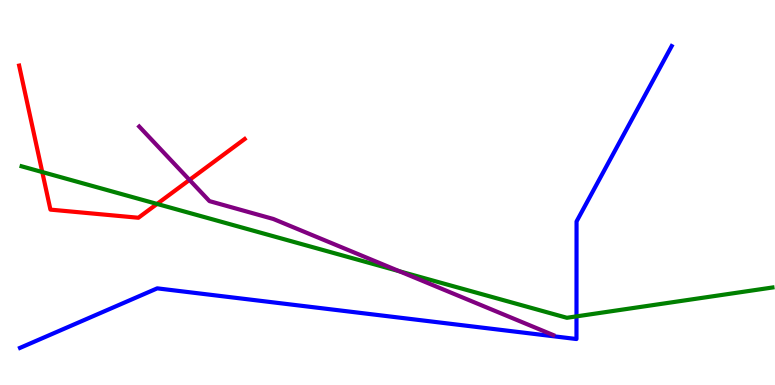[{'lines': ['blue', 'red'], 'intersections': []}, {'lines': ['green', 'red'], 'intersections': [{'x': 0.545, 'y': 5.53}, {'x': 2.03, 'y': 4.7}]}, {'lines': ['purple', 'red'], 'intersections': [{'x': 2.45, 'y': 5.33}]}, {'lines': ['blue', 'green'], 'intersections': [{'x': 7.44, 'y': 1.78}]}, {'lines': ['blue', 'purple'], 'intersections': []}, {'lines': ['green', 'purple'], 'intersections': [{'x': 5.15, 'y': 2.95}]}]